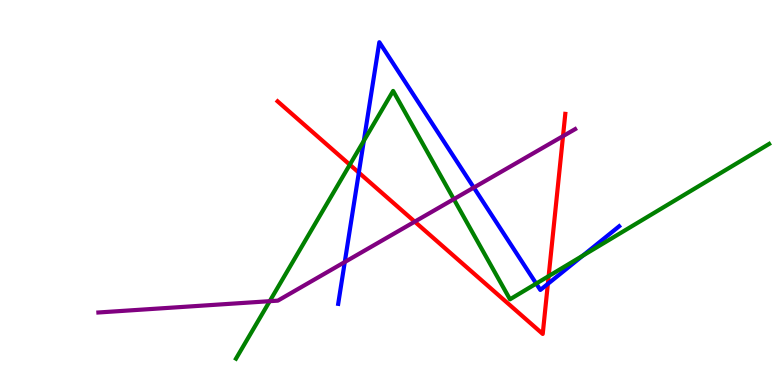[{'lines': ['blue', 'red'], 'intersections': [{'x': 4.63, 'y': 5.52}, {'x': 7.07, 'y': 2.63}]}, {'lines': ['green', 'red'], 'intersections': [{'x': 4.51, 'y': 5.72}, {'x': 7.08, 'y': 2.83}]}, {'lines': ['purple', 'red'], 'intersections': [{'x': 5.35, 'y': 4.24}, {'x': 7.26, 'y': 6.46}]}, {'lines': ['blue', 'green'], 'intersections': [{'x': 4.69, 'y': 6.34}, {'x': 6.92, 'y': 2.63}, {'x': 7.52, 'y': 3.36}]}, {'lines': ['blue', 'purple'], 'intersections': [{'x': 4.45, 'y': 3.19}, {'x': 6.11, 'y': 5.13}]}, {'lines': ['green', 'purple'], 'intersections': [{'x': 3.48, 'y': 2.18}, {'x': 5.86, 'y': 4.83}]}]